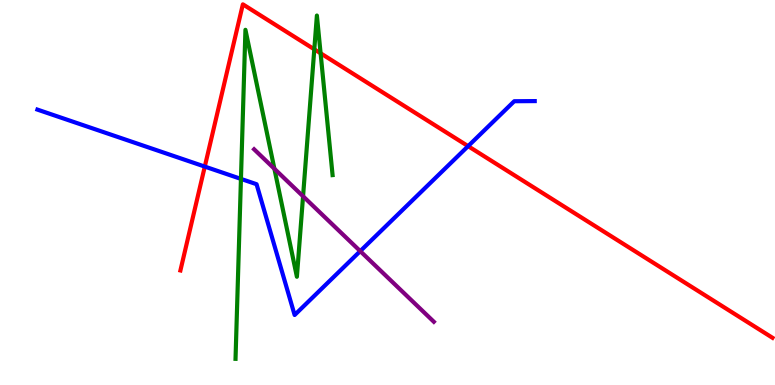[{'lines': ['blue', 'red'], 'intersections': [{'x': 2.64, 'y': 5.67}, {'x': 6.04, 'y': 6.2}]}, {'lines': ['green', 'red'], 'intersections': [{'x': 4.06, 'y': 8.72}, {'x': 4.14, 'y': 8.62}]}, {'lines': ['purple', 'red'], 'intersections': []}, {'lines': ['blue', 'green'], 'intersections': [{'x': 3.11, 'y': 5.35}]}, {'lines': ['blue', 'purple'], 'intersections': [{'x': 4.65, 'y': 3.48}]}, {'lines': ['green', 'purple'], 'intersections': [{'x': 3.54, 'y': 5.62}, {'x': 3.91, 'y': 4.9}]}]